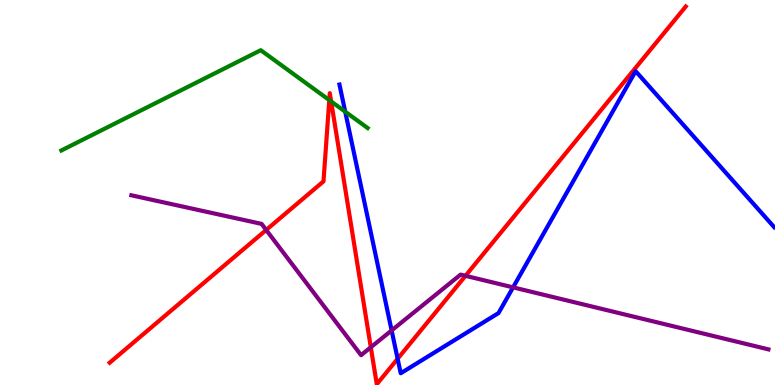[{'lines': ['blue', 'red'], 'intersections': [{'x': 5.13, 'y': 0.681}]}, {'lines': ['green', 'red'], 'intersections': [{'x': 4.25, 'y': 7.4}, {'x': 4.27, 'y': 7.37}]}, {'lines': ['purple', 'red'], 'intersections': [{'x': 3.43, 'y': 4.03}, {'x': 4.78, 'y': 0.98}, {'x': 6.01, 'y': 2.84}]}, {'lines': ['blue', 'green'], 'intersections': [{'x': 4.45, 'y': 7.1}]}, {'lines': ['blue', 'purple'], 'intersections': [{'x': 5.05, 'y': 1.42}, {'x': 6.62, 'y': 2.54}]}, {'lines': ['green', 'purple'], 'intersections': []}]